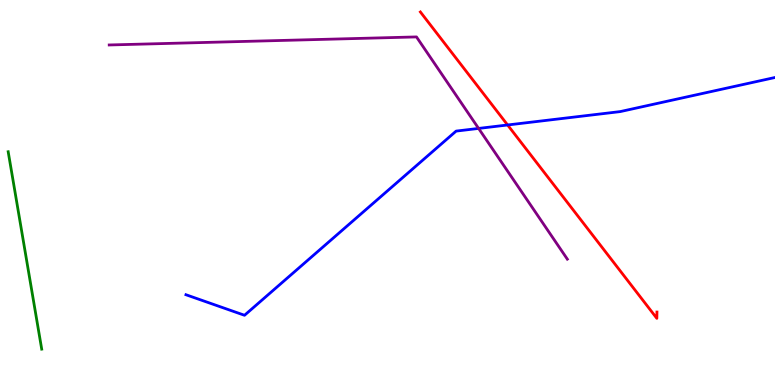[{'lines': ['blue', 'red'], 'intersections': [{'x': 6.55, 'y': 6.75}]}, {'lines': ['green', 'red'], 'intersections': []}, {'lines': ['purple', 'red'], 'intersections': []}, {'lines': ['blue', 'green'], 'intersections': []}, {'lines': ['blue', 'purple'], 'intersections': [{'x': 6.18, 'y': 6.66}]}, {'lines': ['green', 'purple'], 'intersections': []}]